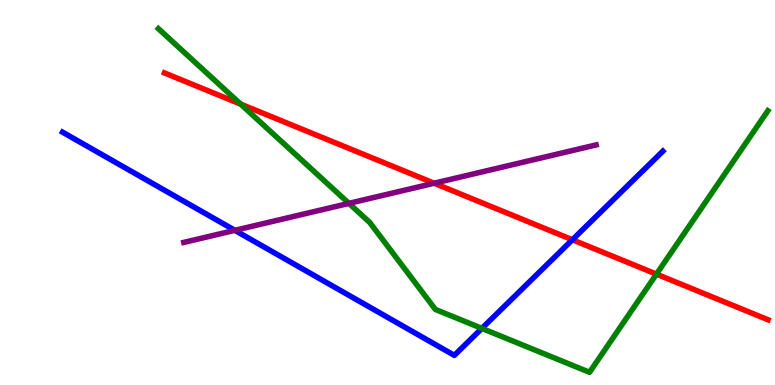[{'lines': ['blue', 'red'], 'intersections': [{'x': 7.39, 'y': 3.77}]}, {'lines': ['green', 'red'], 'intersections': [{'x': 3.11, 'y': 7.3}, {'x': 8.47, 'y': 2.88}]}, {'lines': ['purple', 'red'], 'intersections': [{'x': 5.6, 'y': 5.24}]}, {'lines': ['blue', 'green'], 'intersections': [{'x': 6.22, 'y': 1.47}]}, {'lines': ['blue', 'purple'], 'intersections': [{'x': 3.03, 'y': 4.02}]}, {'lines': ['green', 'purple'], 'intersections': [{'x': 4.5, 'y': 4.72}]}]